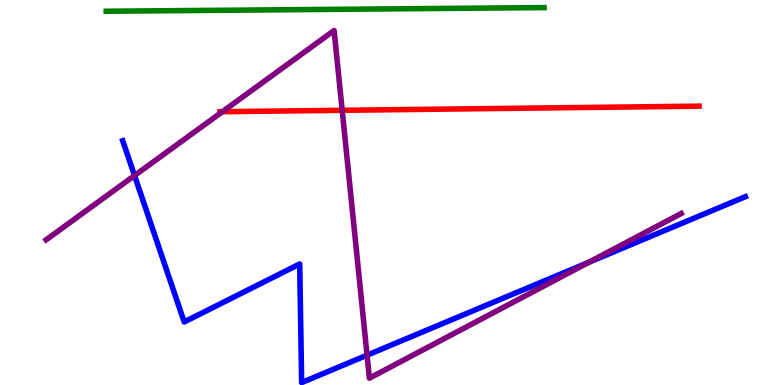[{'lines': ['blue', 'red'], 'intersections': []}, {'lines': ['green', 'red'], 'intersections': []}, {'lines': ['purple', 'red'], 'intersections': [{'x': 2.87, 'y': 7.1}, {'x': 4.42, 'y': 7.14}]}, {'lines': ['blue', 'green'], 'intersections': []}, {'lines': ['blue', 'purple'], 'intersections': [{'x': 1.74, 'y': 5.44}, {'x': 4.74, 'y': 0.774}, {'x': 7.6, 'y': 3.19}]}, {'lines': ['green', 'purple'], 'intersections': []}]